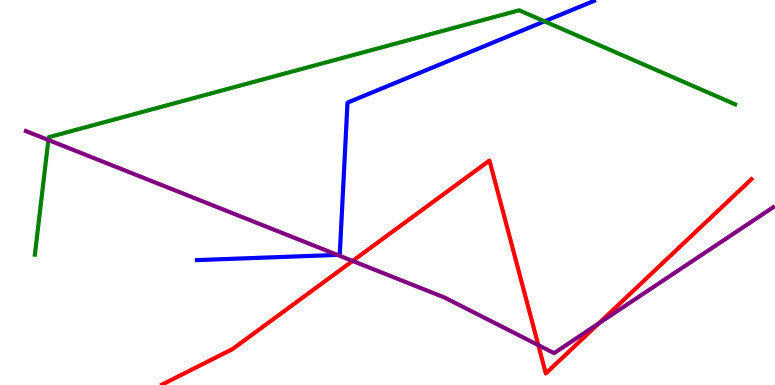[{'lines': ['blue', 'red'], 'intersections': []}, {'lines': ['green', 'red'], 'intersections': []}, {'lines': ['purple', 'red'], 'intersections': [{'x': 4.55, 'y': 3.22}, {'x': 6.95, 'y': 1.04}, {'x': 7.73, 'y': 1.6}]}, {'lines': ['blue', 'green'], 'intersections': [{'x': 7.03, 'y': 9.45}]}, {'lines': ['blue', 'purple'], 'intersections': [{'x': 4.35, 'y': 3.38}]}, {'lines': ['green', 'purple'], 'intersections': [{'x': 0.624, 'y': 6.36}]}]